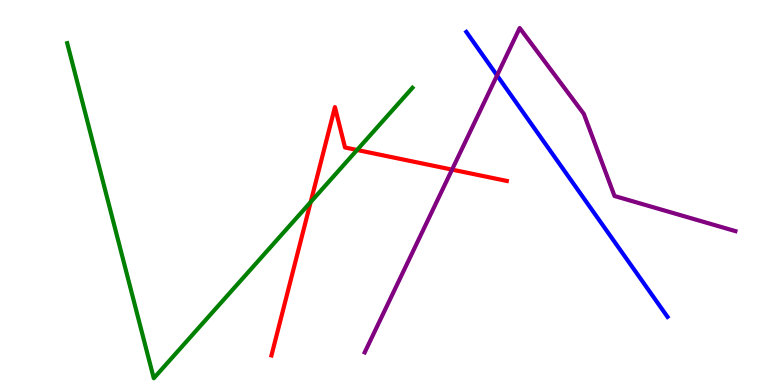[{'lines': ['blue', 'red'], 'intersections': []}, {'lines': ['green', 'red'], 'intersections': [{'x': 4.01, 'y': 4.75}, {'x': 4.61, 'y': 6.1}]}, {'lines': ['purple', 'red'], 'intersections': [{'x': 5.83, 'y': 5.59}]}, {'lines': ['blue', 'green'], 'intersections': []}, {'lines': ['blue', 'purple'], 'intersections': [{'x': 6.41, 'y': 8.04}]}, {'lines': ['green', 'purple'], 'intersections': []}]